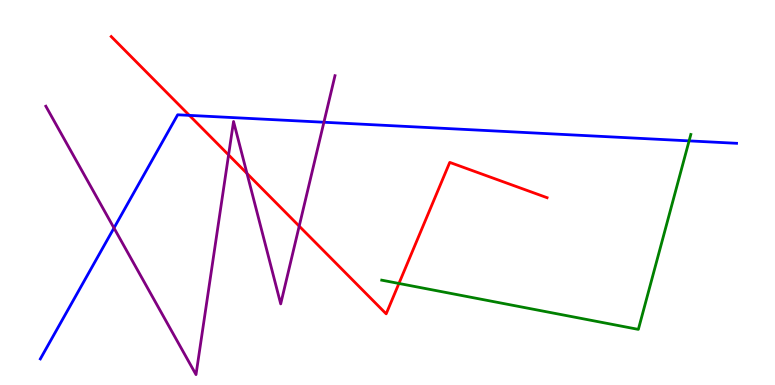[{'lines': ['blue', 'red'], 'intersections': [{'x': 2.44, 'y': 7.0}]}, {'lines': ['green', 'red'], 'intersections': [{'x': 5.15, 'y': 2.64}]}, {'lines': ['purple', 'red'], 'intersections': [{'x': 2.95, 'y': 5.98}, {'x': 3.19, 'y': 5.49}, {'x': 3.86, 'y': 4.13}]}, {'lines': ['blue', 'green'], 'intersections': [{'x': 8.89, 'y': 6.34}]}, {'lines': ['blue', 'purple'], 'intersections': [{'x': 1.47, 'y': 4.08}, {'x': 4.18, 'y': 6.82}]}, {'lines': ['green', 'purple'], 'intersections': []}]